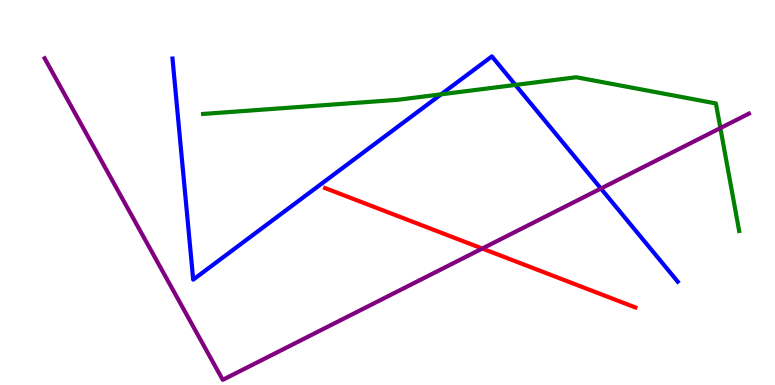[{'lines': ['blue', 'red'], 'intersections': []}, {'lines': ['green', 'red'], 'intersections': []}, {'lines': ['purple', 'red'], 'intersections': [{'x': 6.22, 'y': 3.54}]}, {'lines': ['blue', 'green'], 'intersections': [{'x': 5.69, 'y': 7.55}, {'x': 6.65, 'y': 7.79}]}, {'lines': ['blue', 'purple'], 'intersections': [{'x': 7.75, 'y': 5.1}]}, {'lines': ['green', 'purple'], 'intersections': [{'x': 9.3, 'y': 6.67}]}]